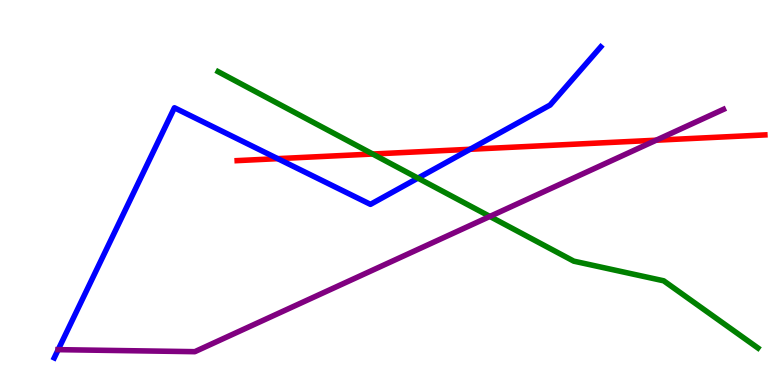[{'lines': ['blue', 'red'], 'intersections': [{'x': 3.58, 'y': 5.88}, {'x': 6.07, 'y': 6.12}]}, {'lines': ['green', 'red'], 'intersections': [{'x': 4.81, 'y': 6.0}]}, {'lines': ['purple', 'red'], 'intersections': [{'x': 8.47, 'y': 6.36}]}, {'lines': ['blue', 'green'], 'intersections': [{'x': 5.39, 'y': 5.37}]}, {'lines': ['blue', 'purple'], 'intersections': [{'x': 0.751, 'y': 0.918}]}, {'lines': ['green', 'purple'], 'intersections': [{'x': 6.32, 'y': 4.38}]}]